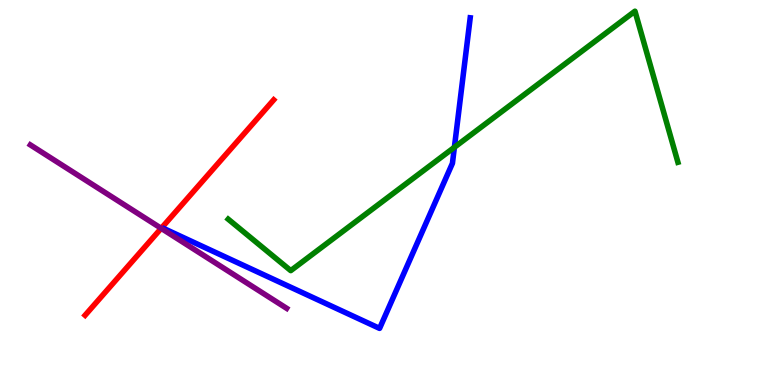[{'lines': ['blue', 'red'], 'intersections': []}, {'lines': ['green', 'red'], 'intersections': []}, {'lines': ['purple', 'red'], 'intersections': [{'x': 2.08, 'y': 4.07}]}, {'lines': ['blue', 'green'], 'intersections': [{'x': 5.86, 'y': 6.17}]}, {'lines': ['blue', 'purple'], 'intersections': []}, {'lines': ['green', 'purple'], 'intersections': []}]